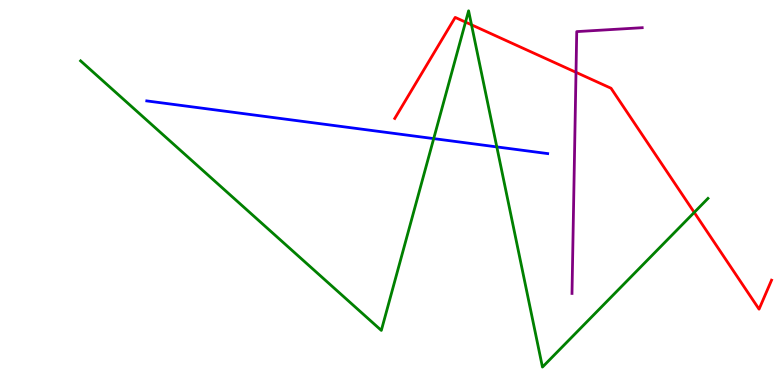[{'lines': ['blue', 'red'], 'intersections': []}, {'lines': ['green', 'red'], 'intersections': [{'x': 6.01, 'y': 9.43}, {'x': 6.08, 'y': 9.36}, {'x': 8.96, 'y': 4.48}]}, {'lines': ['purple', 'red'], 'intersections': [{'x': 7.43, 'y': 8.12}]}, {'lines': ['blue', 'green'], 'intersections': [{'x': 5.6, 'y': 6.4}, {'x': 6.41, 'y': 6.18}]}, {'lines': ['blue', 'purple'], 'intersections': []}, {'lines': ['green', 'purple'], 'intersections': []}]